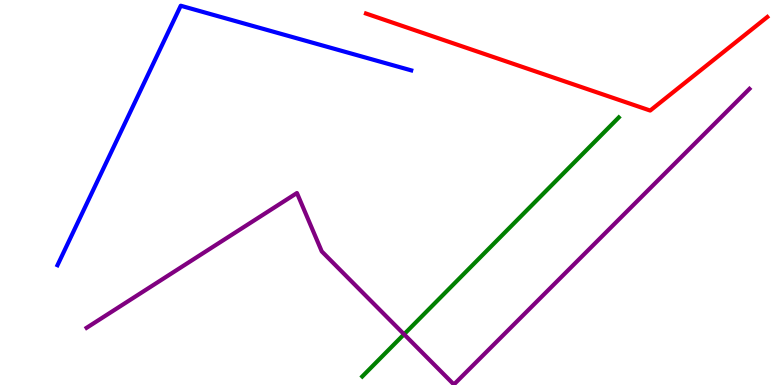[{'lines': ['blue', 'red'], 'intersections': []}, {'lines': ['green', 'red'], 'intersections': []}, {'lines': ['purple', 'red'], 'intersections': []}, {'lines': ['blue', 'green'], 'intersections': []}, {'lines': ['blue', 'purple'], 'intersections': []}, {'lines': ['green', 'purple'], 'intersections': [{'x': 5.21, 'y': 1.32}]}]